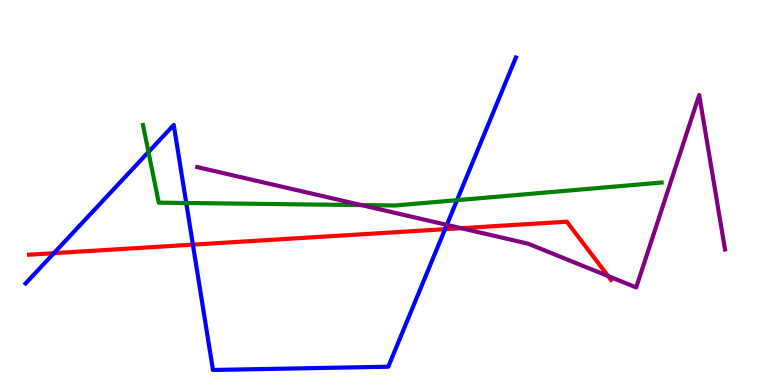[{'lines': ['blue', 'red'], 'intersections': [{'x': 0.695, 'y': 3.42}, {'x': 2.49, 'y': 3.65}, {'x': 5.74, 'y': 4.05}]}, {'lines': ['green', 'red'], 'intersections': []}, {'lines': ['purple', 'red'], 'intersections': [{'x': 5.95, 'y': 4.07}, {'x': 7.85, 'y': 2.83}]}, {'lines': ['blue', 'green'], 'intersections': [{'x': 1.92, 'y': 6.05}, {'x': 2.4, 'y': 4.73}, {'x': 5.9, 'y': 4.8}]}, {'lines': ['blue', 'purple'], 'intersections': [{'x': 5.77, 'y': 4.16}]}, {'lines': ['green', 'purple'], 'intersections': [{'x': 4.66, 'y': 4.67}]}]